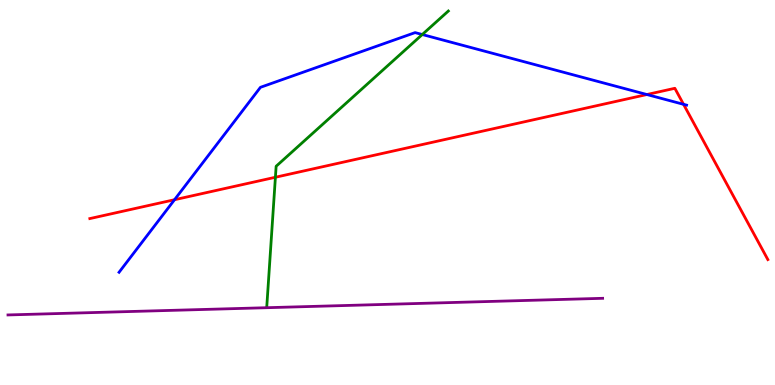[{'lines': ['blue', 'red'], 'intersections': [{'x': 2.25, 'y': 4.81}, {'x': 8.35, 'y': 7.54}, {'x': 8.82, 'y': 7.29}]}, {'lines': ['green', 'red'], 'intersections': [{'x': 3.55, 'y': 5.4}]}, {'lines': ['purple', 'red'], 'intersections': []}, {'lines': ['blue', 'green'], 'intersections': [{'x': 5.45, 'y': 9.1}]}, {'lines': ['blue', 'purple'], 'intersections': []}, {'lines': ['green', 'purple'], 'intersections': []}]